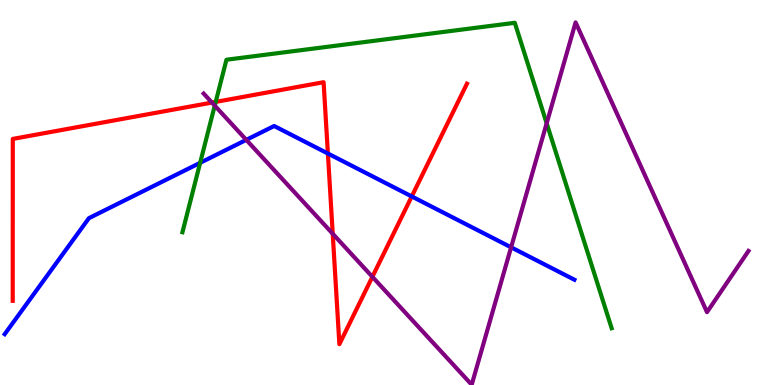[{'lines': ['blue', 'red'], 'intersections': [{'x': 4.23, 'y': 6.01}, {'x': 5.31, 'y': 4.9}]}, {'lines': ['green', 'red'], 'intersections': [{'x': 2.78, 'y': 7.35}]}, {'lines': ['purple', 'red'], 'intersections': [{'x': 2.73, 'y': 7.34}, {'x': 4.29, 'y': 3.93}, {'x': 4.8, 'y': 2.81}]}, {'lines': ['blue', 'green'], 'intersections': [{'x': 2.58, 'y': 5.77}]}, {'lines': ['blue', 'purple'], 'intersections': [{'x': 3.18, 'y': 6.37}, {'x': 6.59, 'y': 3.58}]}, {'lines': ['green', 'purple'], 'intersections': [{'x': 2.77, 'y': 7.26}, {'x': 7.05, 'y': 6.8}]}]